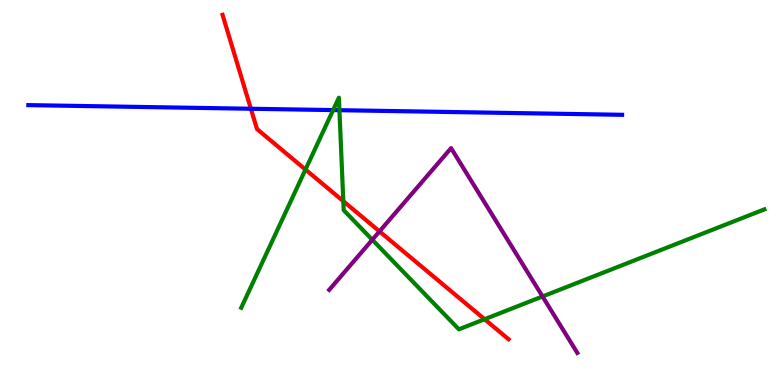[{'lines': ['blue', 'red'], 'intersections': [{'x': 3.24, 'y': 7.18}]}, {'lines': ['green', 'red'], 'intersections': [{'x': 3.94, 'y': 5.6}, {'x': 4.43, 'y': 4.77}, {'x': 6.25, 'y': 1.71}]}, {'lines': ['purple', 'red'], 'intersections': [{'x': 4.9, 'y': 3.99}]}, {'lines': ['blue', 'green'], 'intersections': [{'x': 4.3, 'y': 7.14}, {'x': 4.38, 'y': 7.14}]}, {'lines': ['blue', 'purple'], 'intersections': []}, {'lines': ['green', 'purple'], 'intersections': [{'x': 4.8, 'y': 3.77}, {'x': 7.0, 'y': 2.3}]}]